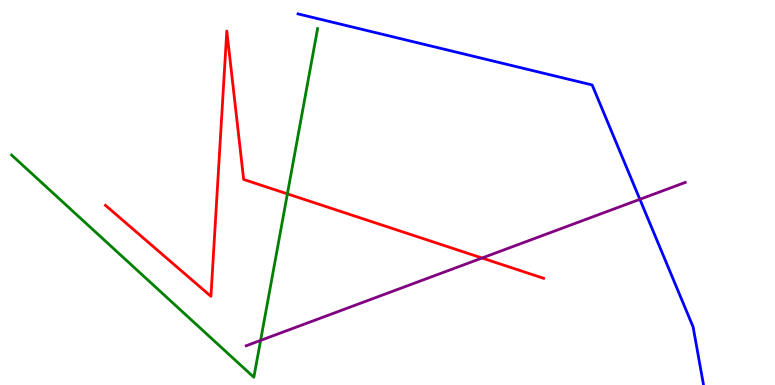[{'lines': ['blue', 'red'], 'intersections': []}, {'lines': ['green', 'red'], 'intersections': [{'x': 3.71, 'y': 4.96}]}, {'lines': ['purple', 'red'], 'intersections': [{'x': 6.22, 'y': 3.3}]}, {'lines': ['blue', 'green'], 'intersections': []}, {'lines': ['blue', 'purple'], 'intersections': [{'x': 8.26, 'y': 4.82}]}, {'lines': ['green', 'purple'], 'intersections': [{'x': 3.36, 'y': 1.16}]}]